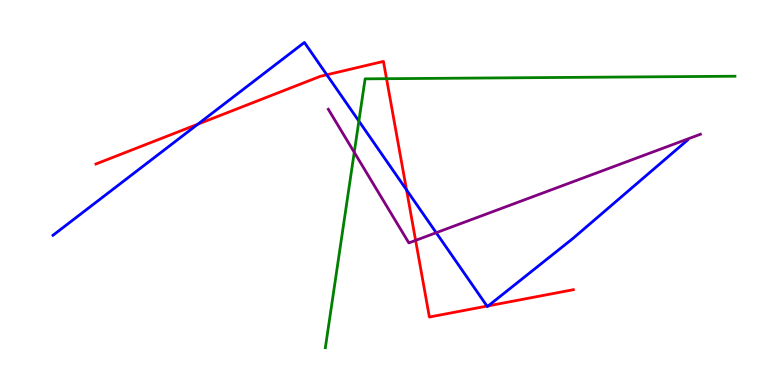[{'lines': ['blue', 'red'], 'intersections': [{'x': 2.55, 'y': 6.77}, {'x': 4.22, 'y': 8.06}, {'x': 5.25, 'y': 5.07}, {'x': 6.28, 'y': 2.05}, {'x': 6.3, 'y': 2.06}]}, {'lines': ['green', 'red'], 'intersections': [{'x': 4.99, 'y': 7.96}]}, {'lines': ['purple', 'red'], 'intersections': [{'x': 5.36, 'y': 3.76}]}, {'lines': ['blue', 'green'], 'intersections': [{'x': 4.63, 'y': 6.86}]}, {'lines': ['blue', 'purple'], 'intersections': [{'x': 5.63, 'y': 3.96}]}, {'lines': ['green', 'purple'], 'intersections': [{'x': 4.57, 'y': 6.04}]}]